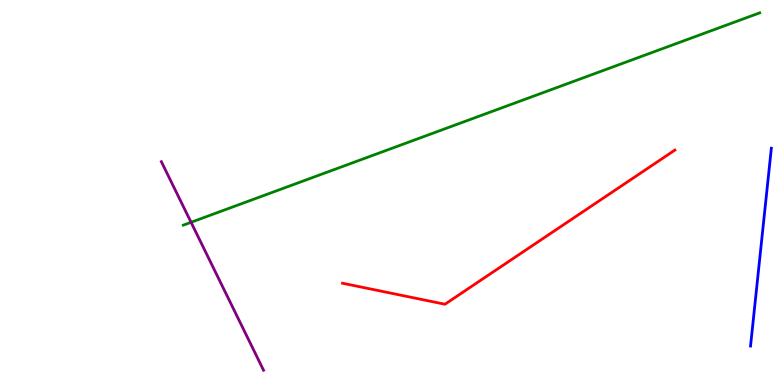[{'lines': ['blue', 'red'], 'intersections': []}, {'lines': ['green', 'red'], 'intersections': []}, {'lines': ['purple', 'red'], 'intersections': []}, {'lines': ['blue', 'green'], 'intersections': []}, {'lines': ['blue', 'purple'], 'intersections': []}, {'lines': ['green', 'purple'], 'intersections': [{'x': 2.47, 'y': 4.23}]}]